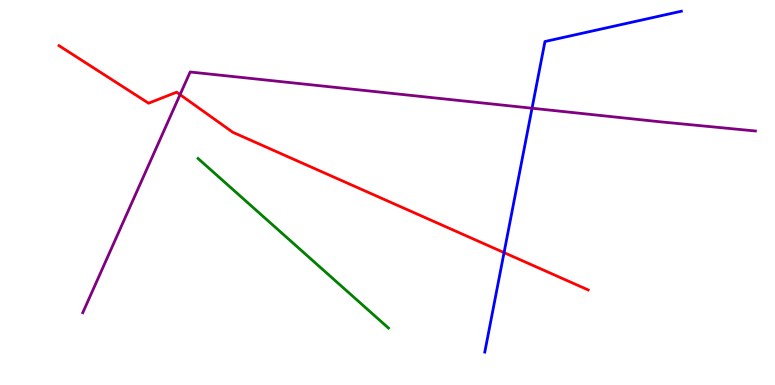[{'lines': ['blue', 'red'], 'intersections': [{'x': 6.5, 'y': 3.44}]}, {'lines': ['green', 'red'], 'intersections': []}, {'lines': ['purple', 'red'], 'intersections': [{'x': 2.32, 'y': 7.54}]}, {'lines': ['blue', 'green'], 'intersections': []}, {'lines': ['blue', 'purple'], 'intersections': [{'x': 6.86, 'y': 7.19}]}, {'lines': ['green', 'purple'], 'intersections': []}]